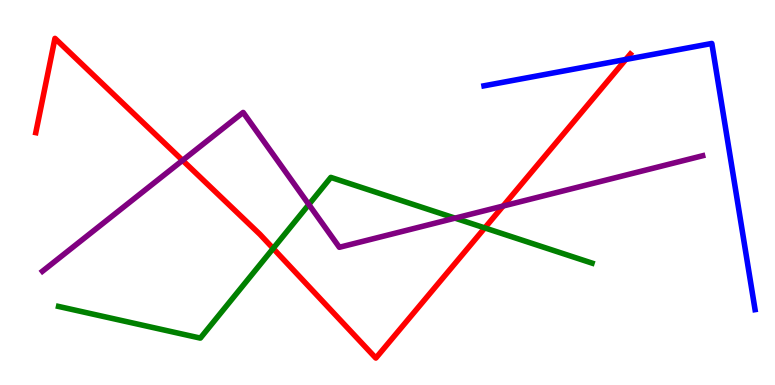[{'lines': ['blue', 'red'], 'intersections': [{'x': 8.07, 'y': 8.46}]}, {'lines': ['green', 'red'], 'intersections': [{'x': 3.52, 'y': 3.55}, {'x': 6.26, 'y': 4.08}]}, {'lines': ['purple', 'red'], 'intersections': [{'x': 2.36, 'y': 5.83}, {'x': 6.49, 'y': 4.65}]}, {'lines': ['blue', 'green'], 'intersections': []}, {'lines': ['blue', 'purple'], 'intersections': []}, {'lines': ['green', 'purple'], 'intersections': [{'x': 3.99, 'y': 4.69}, {'x': 5.87, 'y': 4.33}]}]